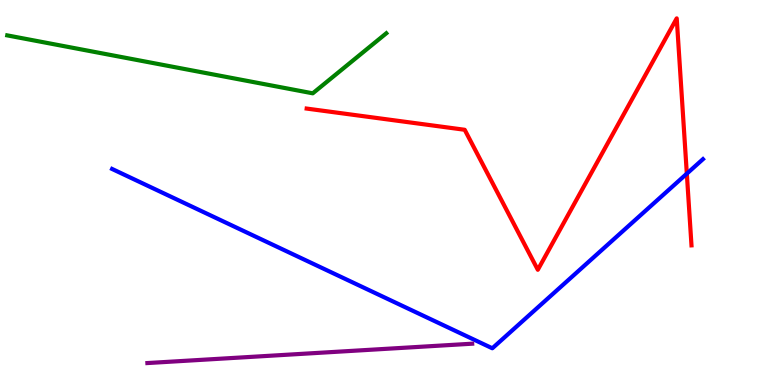[{'lines': ['blue', 'red'], 'intersections': [{'x': 8.86, 'y': 5.49}]}, {'lines': ['green', 'red'], 'intersections': []}, {'lines': ['purple', 'red'], 'intersections': []}, {'lines': ['blue', 'green'], 'intersections': []}, {'lines': ['blue', 'purple'], 'intersections': []}, {'lines': ['green', 'purple'], 'intersections': []}]